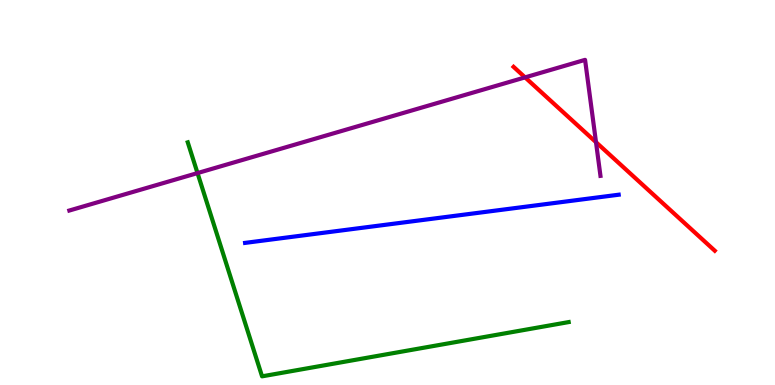[{'lines': ['blue', 'red'], 'intersections': []}, {'lines': ['green', 'red'], 'intersections': []}, {'lines': ['purple', 'red'], 'intersections': [{'x': 6.78, 'y': 7.99}, {'x': 7.69, 'y': 6.31}]}, {'lines': ['blue', 'green'], 'intersections': []}, {'lines': ['blue', 'purple'], 'intersections': []}, {'lines': ['green', 'purple'], 'intersections': [{'x': 2.55, 'y': 5.5}]}]